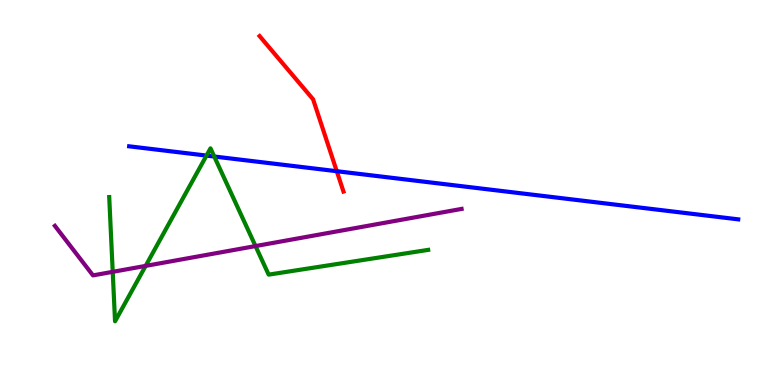[{'lines': ['blue', 'red'], 'intersections': [{'x': 4.35, 'y': 5.55}]}, {'lines': ['green', 'red'], 'intersections': []}, {'lines': ['purple', 'red'], 'intersections': []}, {'lines': ['blue', 'green'], 'intersections': [{'x': 2.66, 'y': 5.96}, {'x': 2.76, 'y': 5.93}]}, {'lines': ['blue', 'purple'], 'intersections': []}, {'lines': ['green', 'purple'], 'intersections': [{'x': 1.45, 'y': 2.94}, {'x': 1.88, 'y': 3.09}, {'x': 3.3, 'y': 3.61}]}]